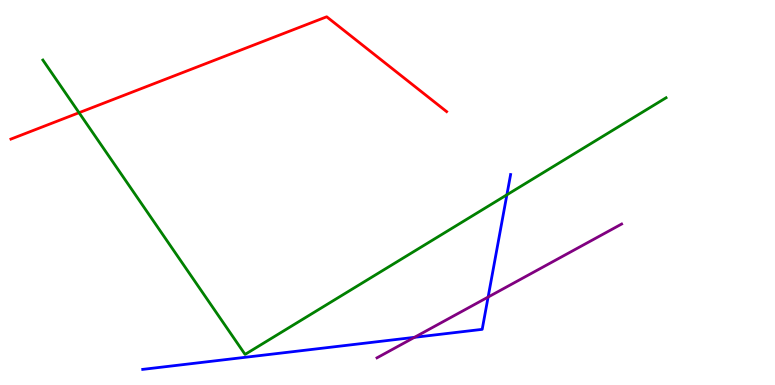[{'lines': ['blue', 'red'], 'intersections': []}, {'lines': ['green', 'red'], 'intersections': [{'x': 1.02, 'y': 7.07}]}, {'lines': ['purple', 'red'], 'intersections': []}, {'lines': ['blue', 'green'], 'intersections': [{'x': 6.54, 'y': 4.94}]}, {'lines': ['blue', 'purple'], 'intersections': [{'x': 5.35, 'y': 1.24}, {'x': 6.3, 'y': 2.28}]}, {'lines': ['green', 'purple'], 'intersections': []}]